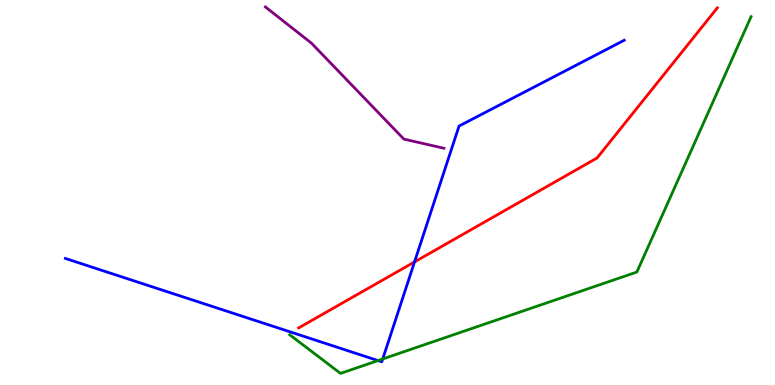[{'lines': ['blue', 'red'], 'intersections': [{'x': 5.35, 'y': 3.2}]}, {'lines': ['green', 'red'], 'intersections': []}, {'lines': ['purple', 'red'], 'intersections': []}, {'lines': ['blue', 'green'], 'intersections': [{'x': 4.88, 'y': 0.634}, {'x': 4.94, 'y': 0.676}]}, {'lines': ['blue', 'purple'], 'intersections': []}, {'lines': ['green', 'purple'], 'intersections': []}]